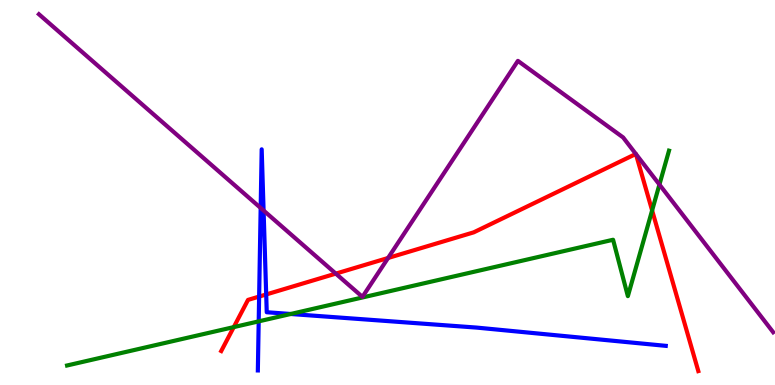[{'lines': ['blue', 'red'], 'intersections': [{'x': 3.34, 'y': 2.3}, {'x': 3.43, 'y': 2.35}]}, {'lines': ['green', 'red'], 'intersections': [{'x': 3.02, 'y': 1.5}, {'x': 8.41, 'y': 4.53}]}, {'lines': ['purple', 'red'], 'intersections': [{'x': 4.33, 'y': 2.89}, {'x': 5.01, 'y': 3.3}, {'x': 8.2, 'y': 6.0}, {'x': 8.21, 'y': 6.0}]}, {'lines': ['blue', 'green'], 'intersections': [{'x': 3.34, 'y': 1.65}, {'x': 3.75, 'y': 1.84}]}, {'lines': ['blue', 'purple'], 'intersections': [{'x': 3.36, 'y': 4.6}, {'x': 3.4, 'y': 4.53}]}, {'lines': ['green', 'purple'], 'intersections': [{'x': 8.51, 'y': 5.21}]}]